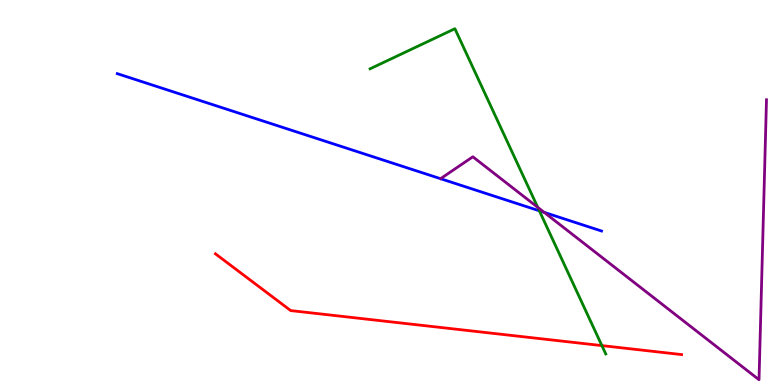[{'lines': ['blue', 'red'], 'intersections': []}, {'lines': ['green', 'red'], 'intersections': [{'x': 7.77, 'y': 1.02}]}, {'lines': ['purple', 'red'], 'intersections': []}, {'lines': ['blue', 'green'], 'intersections': [{'x': 6.96, 'y': 4.52}]}, {'lines': ['blue', 'purple'], 'intersections': [{'x': 7.02, 'y': 4.48}]}, {'lines': ['green', 'purple'], 'intersections': [{'x': 6.94, 'y': 4.61}]}]